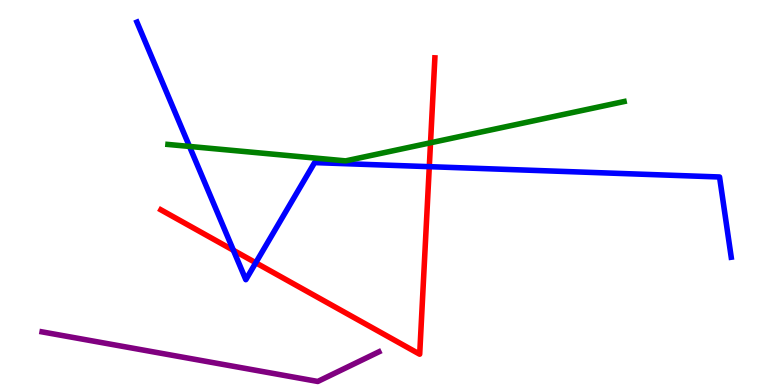[{'lines': ['blue', 'red'], 'intersections': [{'x': 3.01, 'y': 3.5}, {'x': 3.3, 'y': 3.18}, {'x': 5.54, 'y': 5.67}]}, {'lines': ['green', 'red'], 'intersections': [{'x': 5.56, 'y': 6.29}]}, {'lines': ['purple', 'red'], 'intersections': []}, {'lines': ['blue', 'green'], 'intersections': [{'x': 2.45, 'y': 6.2}]}, {'lines': ['blue', 'purple'], 'intersections': []}, {'lines': ['green', 'purple'], 'intersections': []}]